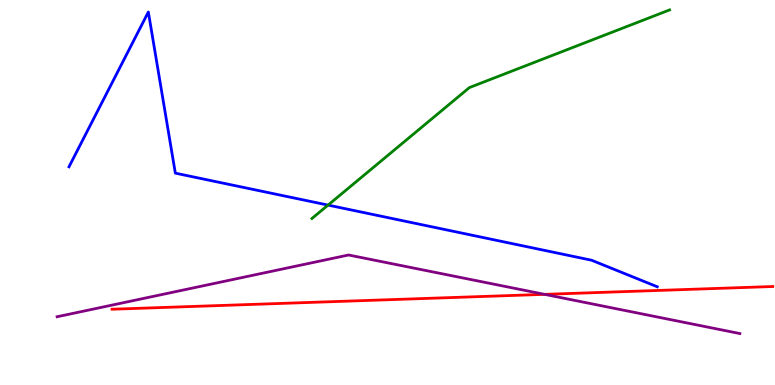[{'lines': ['blue', 'red'], 'intersections': []}, {'lines': ['green', 'red'], 'intersections': []}, {'lines': ['purple', 'red'], 'intersections': [{'x': 7.03, 'y': 2.35}]}, {'lines': ['blue', 'green'], 'intersections': [{'x': 4.23, 'y': 4.67}]}, {'lines': ['blue', 'purple'], 'intersections': []}, {'lines': ['green', 'purple'], 'intersections': []}]